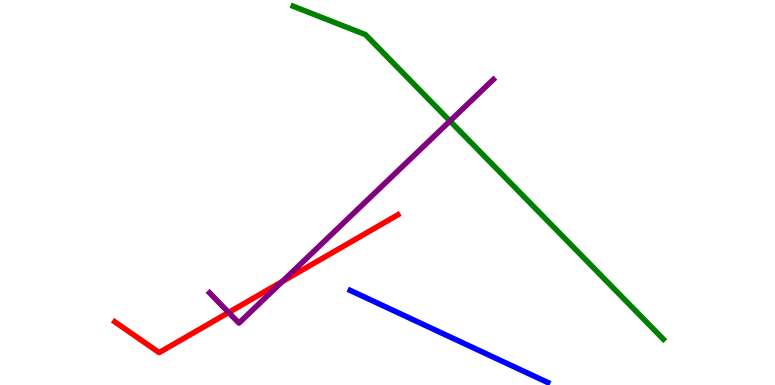[{'lines': ['blue', 'red'], 'intersections': []}, {'lines': ['green', 'red'], 'intersections': []}, {'lines': ['purple', 'red'], 'intersections': [{'x': 2.95, 'y': 1.88}, {'x': 3.64, 'y': 2.69}]}, {'lines': ['blue', 'green'], 'intersections': []}, {'lines': ['blue', 'purple'], 'intersections': []}, {'lines': ['green', 'purple'], 'intersections': [{'x': 5.81, 'y': 6.86}]}]